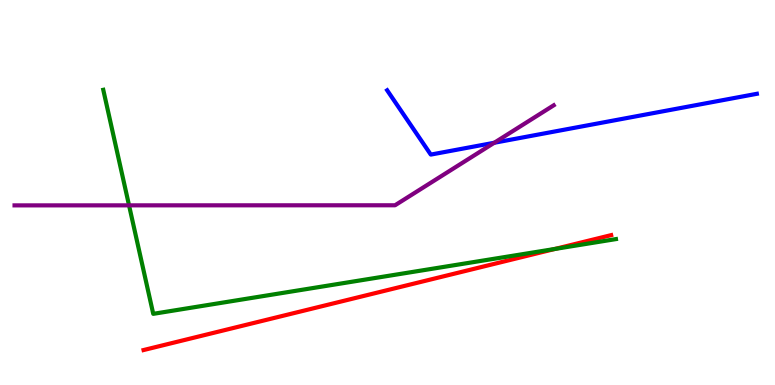[{'lines': ['blue', 'red'], 'intersections': []}, {'lines': ['green', 'red'], 'intersections': [{'x': 7.16, 'y': 3.53}]}, {'lines': ['purple', 'red'], 'intersections': []}, {'lines': ['blue', 'green'], 'intersections': []}, {'lines': ['blue', 'purple'], 'intersections': [{'x': 6.38, 'y': 6.29}]}, {'lines': ['green', 'purple'], 'intersections': [{'x': 1.67, 'y': 4.67}]}]